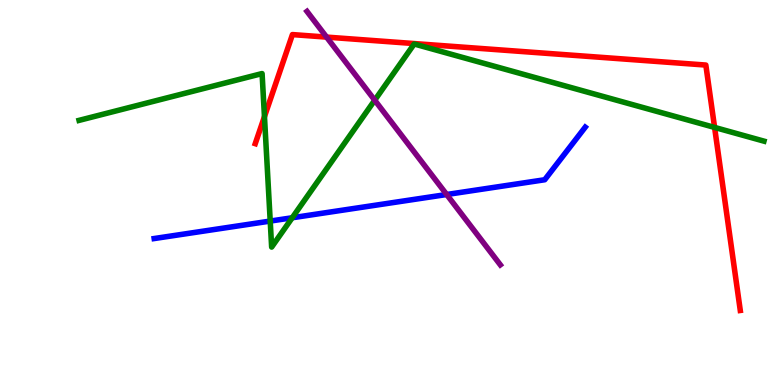[{'lines': ['blue', 'red'], 'intersections': []}, {'lines': ['green', 'red'], 'intersections': [{'x': 3.41, 'y': 6.97}, {'x': 9.22, 'y': 6.69}]}, {'lines': ['purple', 'red'], 'intersections': [{'x': 4.21, 'y': 9.04}]}, {'lines': ['blue', 'green'], 'intersections': [{'x': 3.49, 'y': 4.26}, {'x': 3.77, 'y': 4.34}]}, {'lines': ['blue', 'purple'], 'intersections': [{'x': 5.76, 'y': 4.95}]}, {'lines': ['green', 'purple'], 'intersections': [{'x': 4.84, 'y': 7.4}]}]